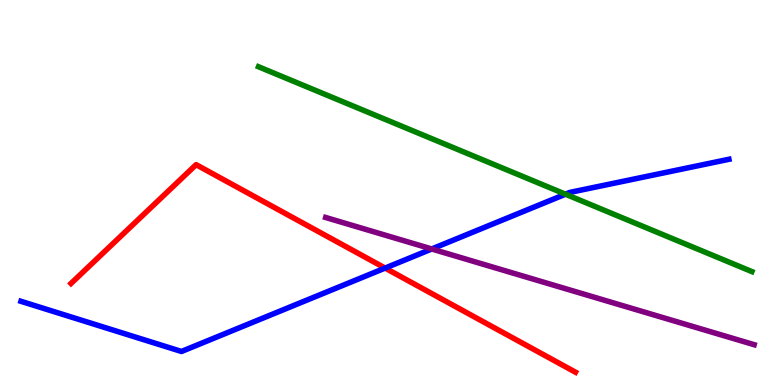[{'lines': ['blue', 'red'], 'intersections': [{'x': 4.97, 'y': 3.04}]}, {'lines': ['green', 'red'], 'intersections': []}, {'lines': ['purple', 'red'], 'intersections': []}, {'lines': ['blue', 'green'], 'intersections': [{'x': 7.3, 'y': 4.96}]}, {'lines': ['blue', 'purple'], 'intersections': [{'x': 5.57, 'y': 3.53}]}, {'lines': ['green', 'purple'], 'intersections': []}]